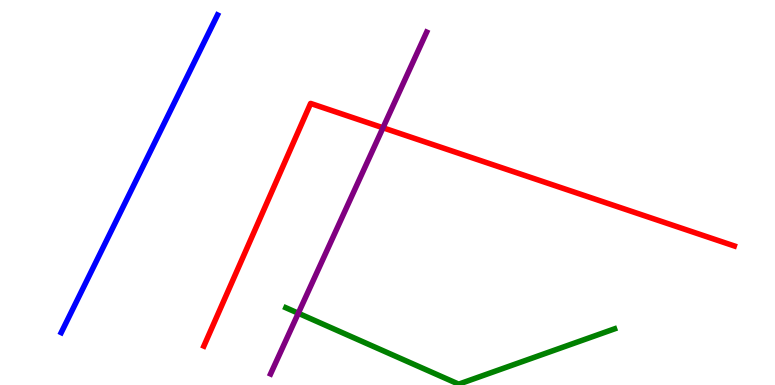[{'lines': ['blue', 'red'], 'intersections': []}, {'lines': ['green', 'red'], 'intersections': []}, {'lines': ['purple', 'red'], 'intersections': [{'x': 4.94, 'y': 6.68}]}, {'lines': ['blue', 'green'], 'intersections': []}, {'lines': ['blue', 'purple'], 'intersections': []}, {'lines': ['green', 'purple'], 'intersections': [{'x': 3.85, 'y': 1.86}]}]